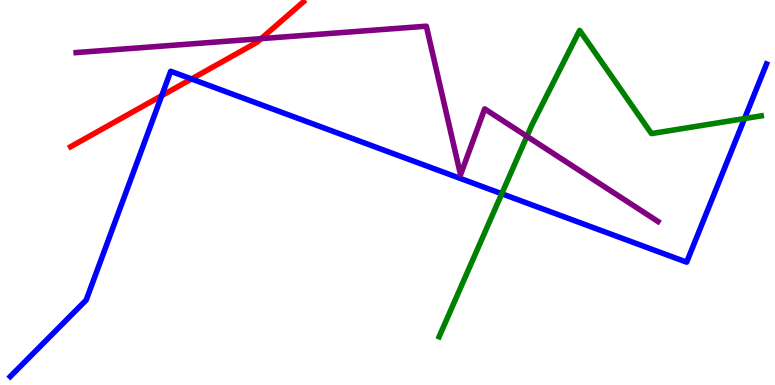[{'lines': ['blue', 'red'], 'intersections': [{'x': 2.09, 'y': 7.51}, {'x': 2.47, 'y': 7.95}]}, {'lines': ['green', 'red'], 'intersections': []}, {'lines': ['purple', 'red'], 'intersections': [{'x': 3.37, 'y': 9.0}]}, {'lines': ['blue', 'green'], 'intersections': [{'x': 6.47, 'y': 4.97}, {'x': 9.61, 'y': 6.92}]}, {'lines': ['blue', 'purple'], 'intersections': []}, {'lines': ['green', 'purple'], 'intersections': [{'x': 6.8, 'y': 6.46}]}]